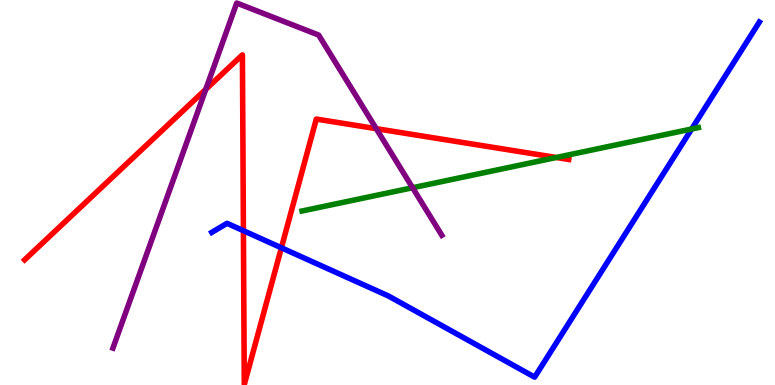[{'lines': ['blue', 'red'], 'intersections': [{'x': 3.14, 'y': 4.01}, {'x': 3.63, 'y': 3.56}]}, {'lines': ['green', 'red'], 'intersections': [{'x': 7.18, 'y': 5.91}]}, {'lines': ['purple', 'red'], 'intersections': [{'x': 2.66, 'y': 7.68}, {'x': 4.85, 'y': 6.66}]}, {'lines': ['blue', 'green'], 'intersections': [{'x': 8.92, 'y': 6.65}]}, {'lines': ['blue', 'purple'], 'intersections': []}, {'lines': ['green', 'purple'], 'intersections': [{'x': 5.32, 'y': 5.12}]}]